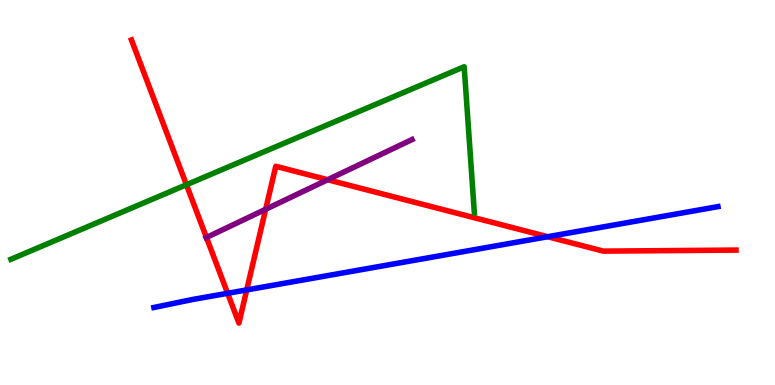[{'lines': ['blue', 'red'], 'intersections': [{'x': 2.94, 'y': 2.38}, {'x': 3.18, 'y': 2.47}, {'x': 7.07, 'y': 3.85}]}, {'lines': ['green', 'red'], 'intersections': [{'x': 2.41, 'y': 5.2}]}, {'lines': ['purple', 'red'], 'intersections': [{'x': 2.66, 'y': 3.83}, {'x': 3.43, 'y': 4.56}, {'x': 4.23, 'y': 5.33}]}, {'lines': ['blue', 'green'], 'intersections': []}, {'lines': ['blue', 'purple'], 'intersections': []}, {'lines': ['green', 'purple'], 'intersections': []}]